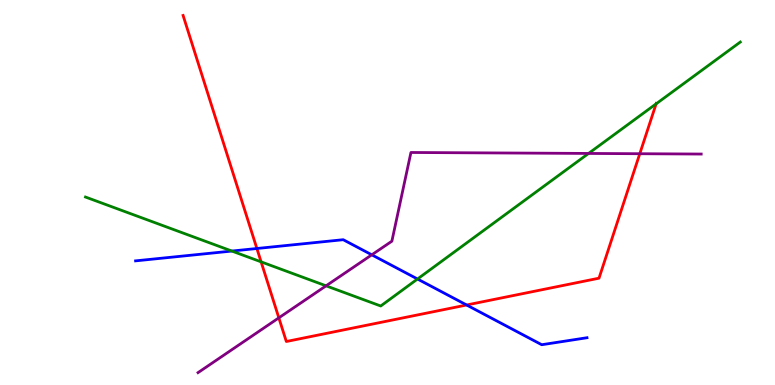[{'lines': ['blue', 'red'], 'intersections': [{'x': 3.31, 'y': 3.55}, {'x': 6.02, 'y': 2.08}]}, {'lines': ['green', 'red'], 'intersections': [{'x': 3.37, 'y': 3.2}, {'x': 8.47, 'y': 7.3}]}, {'lines': ['purple', 'red'], 'intersections': [{'x': 3.6, 'y': 1.74}, {'x': 8.26, 'y': 6.01}]}, {'lines': ['blue', 'green'], 'intersections': [{'x': 2.99, 'y': 3.48}, {'x': 5.39, 'y': 2.75}]}, {'lines': ['blue', 'purple'], 'intersections': [{'x': 4.8, 'y': 3.38}]}, {'lines': ['green', 'purple'], 'intersections': [{'x': 4.21, 'y': 2.58}, {'x': 7.59, 'y': 6.01}]}]